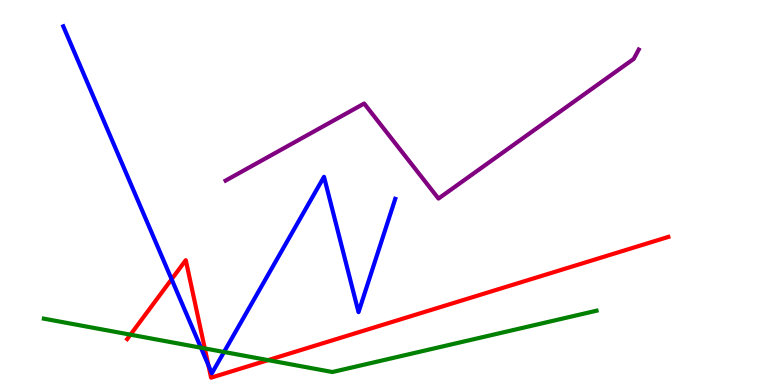[{'lines': ['blue', 'red'], 'intersections': [{'x': 2.21, 'y': 2.75}, {'x': 2.69, 'y': 0.518}]}, {'lines': ['green', 'red'], 'intersections': [{'x': 1.68, 'y': 1.31}, {'x': 2.64, 'y': 0.95}, {'x': 3.46, 'y': 0.646}]}, {'lines': ['purple', 'red'], 'intersections': []}, {'lines': ['blue', 'green'], 'intersections': [{'x': 2.59, 'y': 0.969}, {'x': 2.89, 'y': 0.858}]}, {'lines': ['blue', 'purple'], 'intersections': []}, {'lines': ['green', 'purple'], 'intersections': []}]